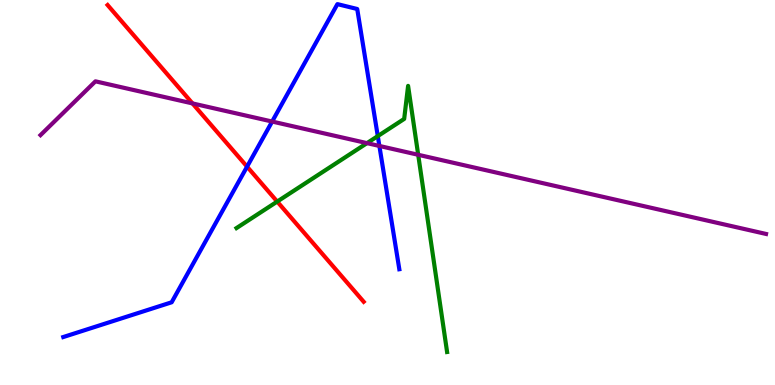[{'lines': ['blue', 'red'], 'intersections': [{'x': 3.19, 'y': 5.67}]}, {'lines': ['green', 'red'], 'intersections': [{'x': 3.58, 'y': 4.76}]}, {'lines': ['purple', 'red'], 'intersections': [{'x': 2.48, 'y': 7.31}]}, {'lines': ['blue', 'green'], 'intersections': [{'x': 4.87, 'y': 6.46}]}, {'lines': ['blue', 'purple'], 'intersections': [{'x': 3.51, 'y': 6.84}, {'x': 4.9, 'y': 6.21}]}, {'lines': ['green', 'purple'], 'intersections': [{'x': 4.74, 'y': 6.28}, {'x': 5.4, 'y': 5.98}]}]